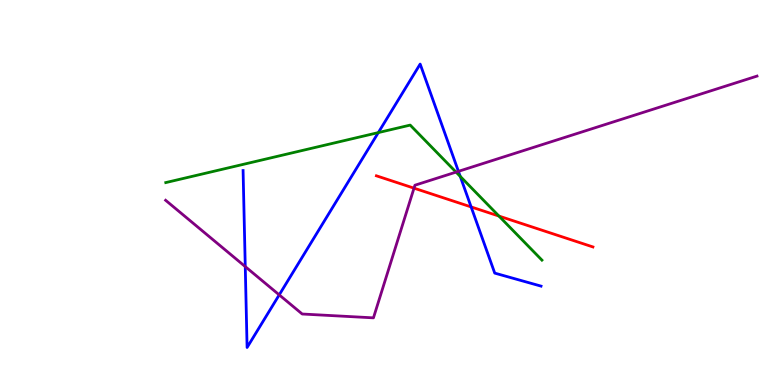[{'lines': ['blue', 'red'], 'intersections': [{'x': 6.08, 'y': 4.63}]}, {'lines': ['green', 'red'], 'intersections': [{'x': 6.44, 'y': 4.39}]}, {'lines': ['purple', 'red'], 'intersections': [{'x': 5.34, 'y': 5.11}]}, {'lines': ['blue', 'green'], 'intersections': [{'x': 4.88, 'y': 6.56}, {'x': 5.94, 'y': 5.42}]}, {'lines': ['blue', 'purple'], 'intersections': [{'x': 3.16, 'y': 3.08}, {'x': 3.6, 'y': 2.34}, {'x': 5.92, 'y': 5.55}]}, {'lines': ['green', 'purple'], 'intersections': [{'x': 5.88, 'y': 5.53}]}]